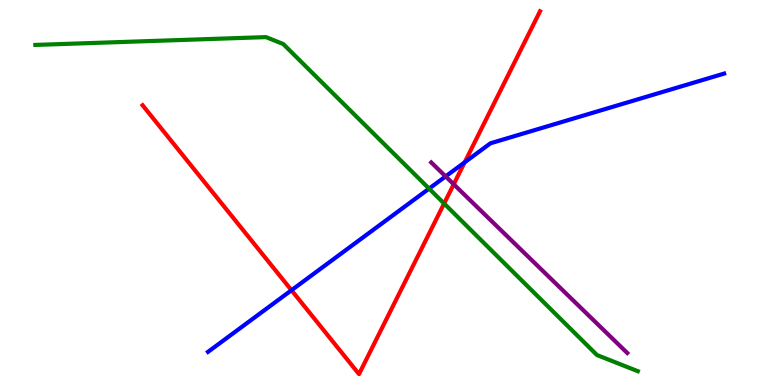[{'lines': ['blue', 'red'], 'intersections': [{'x': 3.76, 'y': 2.46}, {'x': 6.0, 'y': 5.78}]}, {'lines': ['green', 'red'], 'intersections': [{'x': 5.73, 'y': 4.71}]}, {'lines': ['purple', 'red'], 'intersections': [{'x': 5.85, 'y': 5.21}]}, {'lines': ['blue', 'green'], 'intersections': [{'x': 5.54, 'y': 5.1}]}, {'lines': ['blue', 'purple'], 'intersections': [{'x': 5.75, 'y': 5.42}]}, {'lines': ['green', 'purple'], 'intersections': []}]